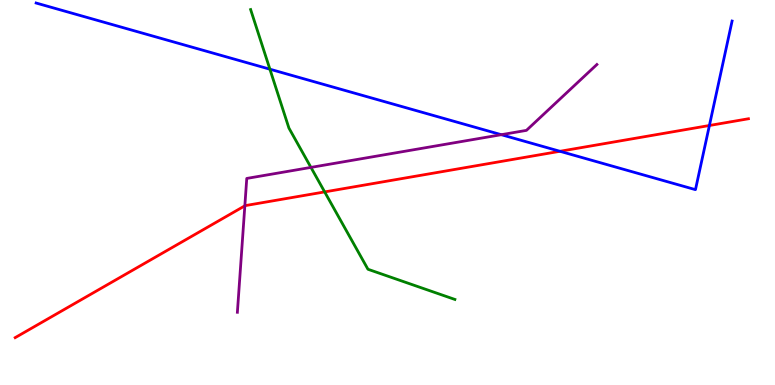[{'lines': ['blue', 'red'], 'intersections': [{'x': 7.23, 'y': 6.07}, {'x': 9.15, 'y': 6.74}]}, {'lines': ['green', 'red'], 'intersections': [{'x': 4.19, 'y': 5.02}]}, {'lines': ['purple', 'red'], 'intersections': [{'x': 3.16, 'y': 4.65}]}, {'lines': ['blue', 'green'], 'intersections': [{'x': 3.48, 'y': 8.2}]}, {'lines': ['blue', 'purple'], 'intersections': [{'x': 6.47, 'y': 6.5}]}, {'lines': ['green', 'purple'], 'intersections': [{'x': 4.01, 'y': 5.65}]}]